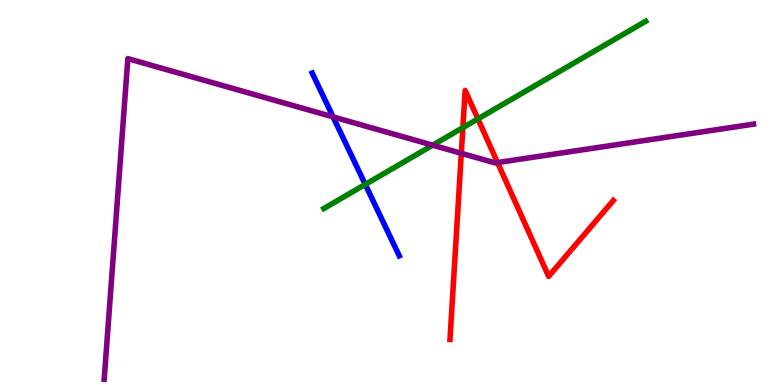[{'lines': ['blue', 'red'], 'intersections': []}, {'lines': ['green', 'red'], 'intersections': [{'x': 5.97, 'y': 6.68}, {'x': 6.17, 'y': 6.91}]}, {'lines': ['purple', 'red'], 'intersections': [{'x': 5.95, 'y': 6.02}, {'x': 6.42, 'y': 5.78}]}, {'lines': ['blue', 'green'], 'intersections': [{'x': 4.71, 'y': 5.21}]}, {'lines': ['blue', 'purple'], 'intersections': [{'x': 4.3, 'y': 6.96}]}, {'lines': ['green', 'purple'], 'intersections': [{'x': 5.58, 'y': 6.23}]}]